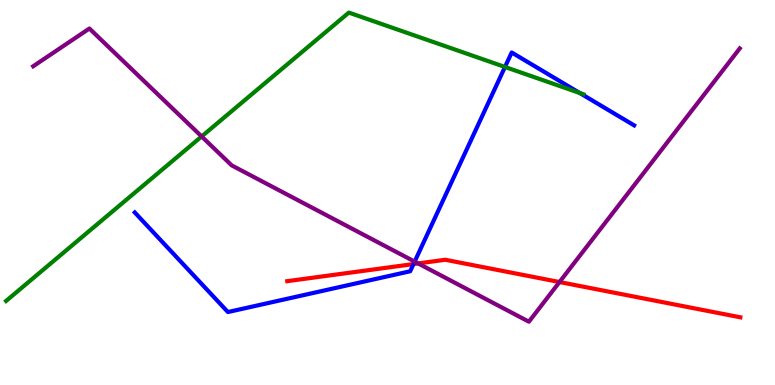[{'lines': ['blue', 'red'], 'intersections': [{'x': 5.34, 'y': 3.14}]}, {'lines': ['green', 'red'], 'intersections': []}, {'lines': ['purple', 'red'], 'intersections': [{'x': 5.4, 'y': 3.16}, {'x': 7.22, 'y': 2.67}]}, {'lines': ['blue', 'green'], 'intersections': [{'x': 6.52, 'y': 8.26}, {'x': 7.48, 'y': 7.58}]}, {'lines': ['blue', 'purple'], 'intersections': [{'x': 5.35, 'y': 3.21}]}, {'lines': ['green', 'purple'], 'intersections': [{'x': 2.6, 'y': 6.46}]}]